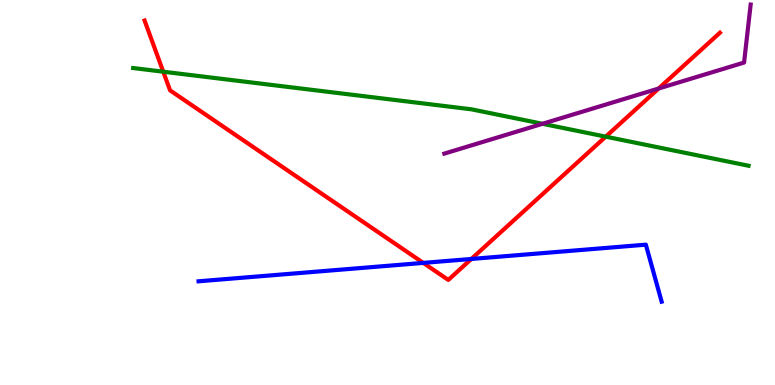[{'lines': ['blue', 'red'], 'intersections': [{'x': 5.46, 'y': 3.17}, {'x': 6.08, 'y': 3.27}]}, {'lines': ['green', 'red'], 'intersections': [{'x': 2.11, 'y': 8.14}, {'x': 7.82, 'y': 6.45}]}, {'lines': ['purple', 'red'], 'intersections': [{'x': 8.5, 'y': 7.7}]}, {'lines': ['blue', 'green'], 'intersections': []}, {'lines': ['blue', 'purple'], 'intersections': []}, {'lines': ['green', 'purple'], 'intersections': [{'x': 7.0, 'y': 6.78}]}]